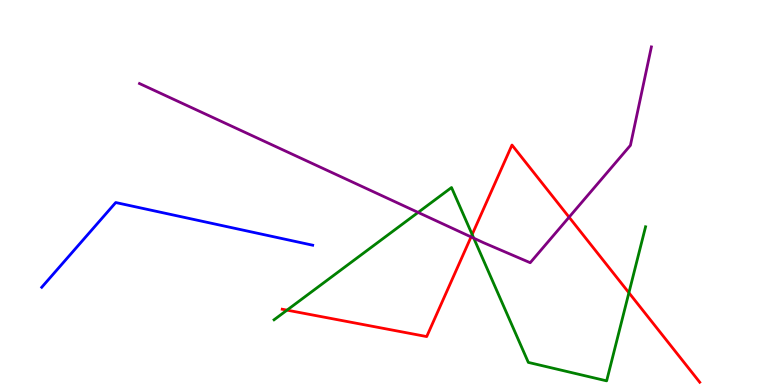[{'lines': ['blue', 'red'], 'intersections': []}, {'lines': ['green', 'red'], 'intersections': [{'x': 3.7, 'y': 1.94}, {'x': 6.09, 'y': 3.91}, {'x': 8.11, 'y': 2.4}]}, {'lines': ['purple', 'red'], 'intersections': [{'x': 6.08, 'y': 3.85}, {'x': 7.34, 'y': 4.36}]}, {'lines': ['blue', 'green'], 'intersections': []}, {'lines': ['blue', 'purple'], 'intersections': []}, {'lines': ['green', 'purple'], 'intersections': [{'x': 5.39, 'y': 4.48}, {'x': 6.11, 'y': 3.81}]}]